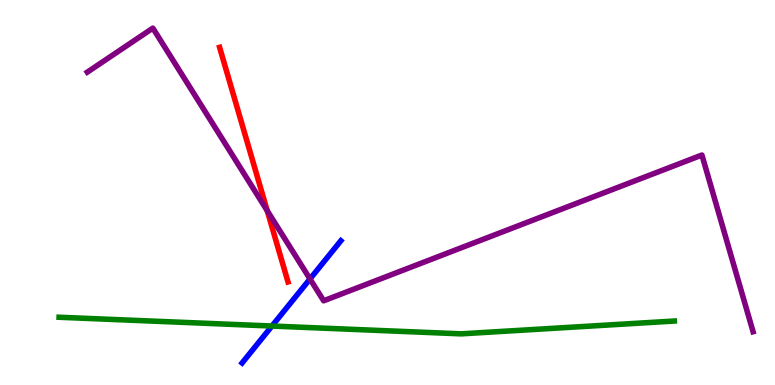[{'lines': ['blue', 'red'], 'intersections': []}, {'lines': ['green', 'red'], 'intersections': []}, {'lines': ['purple', 'red'], 'intersections': [{'x': 3.45, 'y': 4.53}]}, {'lines': ['blue', 'green'], 'intersections': [{'x': 3.51, 'y': 1.53}]}, {'lines': ['blue', 'purple'], 'intersections': [{'x': 4.0, 'y': 2.75}]}, {'lines': ['green', 'purple'], 'intersections': []}]